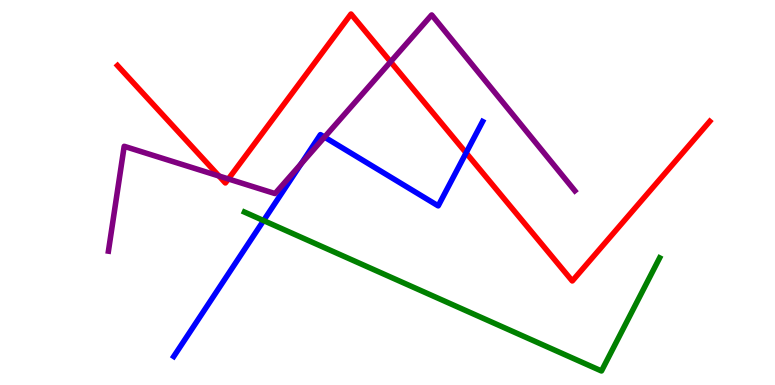[{'lines': ['blue', 'red'], 'intersections': [{'x': 6.01, 'y': 6.03}]}, {'lines': ['green', 'red'], 'intersections': []}, {'lines': ['purple', 'red'], 'intersections': [{'x': 2.83, 'y': 5.43}, {'x': 2.95, 'y': 5.35}, {'x': 5.04, 'y': 8.4}]}, {'lines': ['blue', 'green'], 'intersections': [{'x': 3.4, 'y': 4.27}]}, {'lines': ['blue', 'purple'], 'intersections': [{'x': 3.89, 'y': 5.75}, {'x': 4.19, 'y': 6.44}]}, {'lines': ['green', 'purple'], 'intersections': []}]